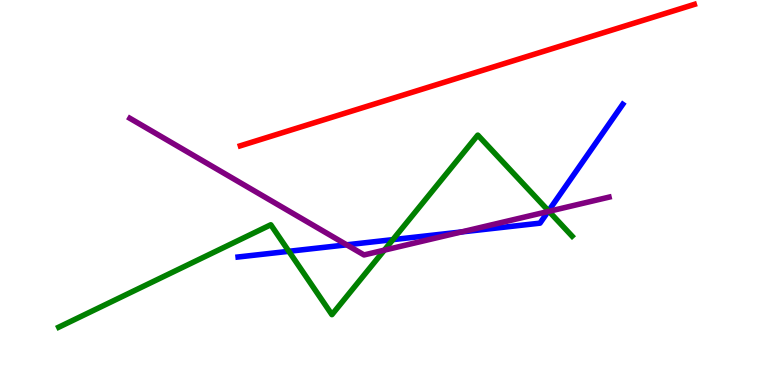[{'lines': ['blue', 'red'], 'intersections': []}, {'lines': ['green', 'red'], 'intersections': []}, {'lines': ['purple', 'red'], 'intersections': []}, {'lines': ['blue', 'green'], 'intersections': [{'x': 3.73, 'y': 3.47}, {'x': 5.07, 'y': 3.78}, {'x': 7.08, 'y': 4.52}]}, {'lines': ['blue', 'purple'], 'intersections': [{'x': 4.47, 'y': 3.64}, {'x': 5.95, 'y': 3.98}, {'x': 7.07, 'y': 4.51}]}, {'lines': ['green', 'purple'], 'intersections': [{'x': 4.96, 'y': 3.5}, {'x': 7.08, 'y': 4.51}]}]